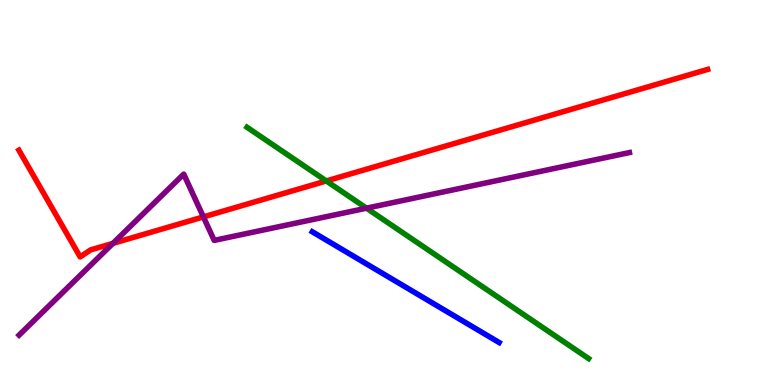[{'lines': ['blue', 'red'], 'intersections': []}, {'lines': ['green', 'red'], 'intersections': [{'x': 4.21, 'y': 5.3}]}, {'lines': ['purple', 'red'], 'intersections': [{'x': 1.46, 'y': 3.68}, {'x': 2.62, 'y': 4.37}]}, {'lines': ['blue', 'green'], 'intersections': []}, {'lines': ['blue', 'purple'], 'intersections': []}, {'lines': ['green', 'purple'], 'intersections': [{'x': 4.73, 'y': 4.59}]}]